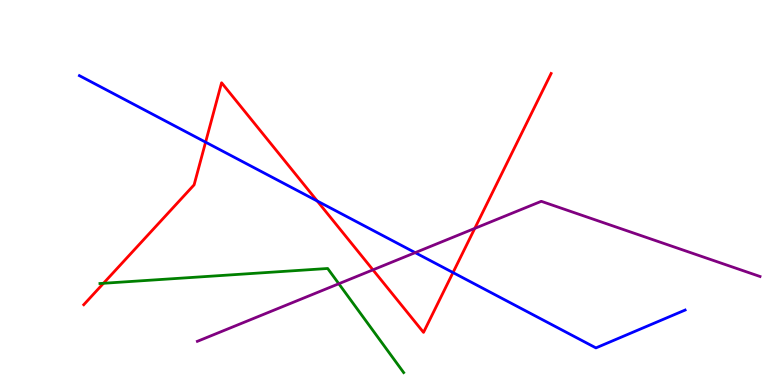[{'lines': ['blue', 'red'], 'intersections': [{'x': 2.65, 'y': 6.31}, {'x': 4.09, 'y': 4.78}, {'x': 5.85, 'y': 2.92}]}, {'lines': ['green', 'red'], 'intersections': [{'x': 1.34, 'y': 2.64}]}, {'lines': ['purple', 'red'], 'intersections': [{'x': 4.81, 'y': 2.99}, {'x': 6.13, 'y': 4.07}]}, {'lines': ['blue', 'green'], 'intersections': []}, {'lines': ['blue', 'purple'], 'intersections': [{'x': 5.36, 'y': 3.44}]}, {'lines': ['green', 'purple'], 'intersections': [{'x': 4.37, 'y': 2.63}]}]